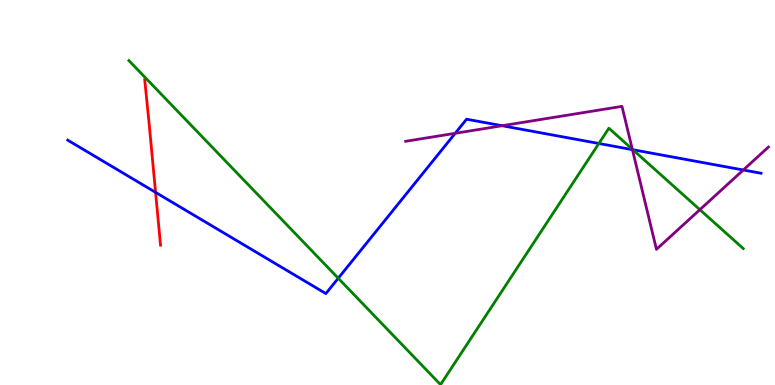[{'lines': ['blue', 'red'], 'intersections': [{'x': 2.01, 'y': 5.0}]}, {'lines': ['green', 'red'], 'intersections': []}, {'lines': ['purple', 'red'], 'intersections': []}, {'lines': ['blue', 'green'], 'intersections': [{'x': 4.36, 'y': 2.77}, {'x': 7.73, 'y': 6.27}, {'x': 8.17, 'y': 6.11}]}, {'lines': ['blue', 'purple'], 'intersections': [{'x': 5.87, 'y': 6.54}, {'x': 6.48, 'y': 6.73}, {'x': 8.16, 'y': 6.11}, {'x': 9.59, 'y': 5.58}]}, {'lines': ['green', 'purple'], 'intersections': [{'x': 8.16, 'y': 6.12}, {'x': 9.03, 'y': 4.55}]}]